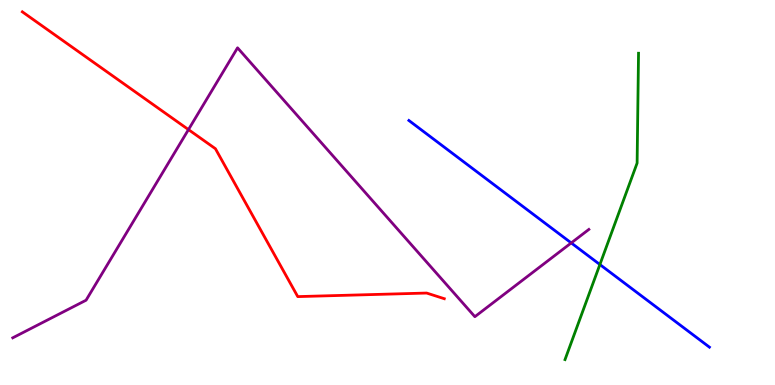[{'lines': ['blue', 'red'], 'intersections': []}, {'lines': ['green', 'red'], 'intersections': []}, {'lines': ['purple', 'red'], 'intersections': [{'x': 2.43, 'y': 6.63}]}, {'lines': ['blue', 'green'], 'intersections': [{'x': 7.74, 'y': 3.13}]}, {'lines': ['blue', 'purple'], 'intersections': [{'x': 7.37, 'y': 3.69}]}, {'lines': ['green', 'purple'], 'intersections': []}]